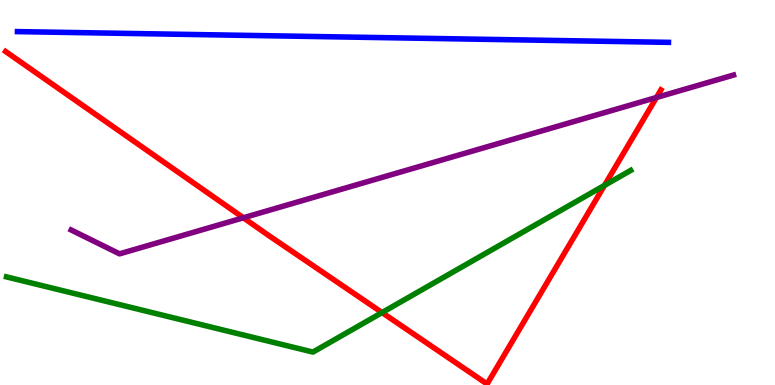[{'lines': ['blue', 'red'], 'intersections': []}, {'lines': ['green', 'red'], 'intersections': [{'x': 4.93, 'y': 1.88}, {'x': 7.8, 'y': 5.18}]}, {'lines': ['purple', 'red'], 'intersections': [{'x': 3.14, 'y': 4.34}, {'x': 8.47, 'y': 7.47}]}, {'lines': ['blue', 'green'], 'intersections': []}, {'lines': ['blue', 'purple'], 'intersections': []}, {'lines': ['green', 'purple'], 'intersections': []}]